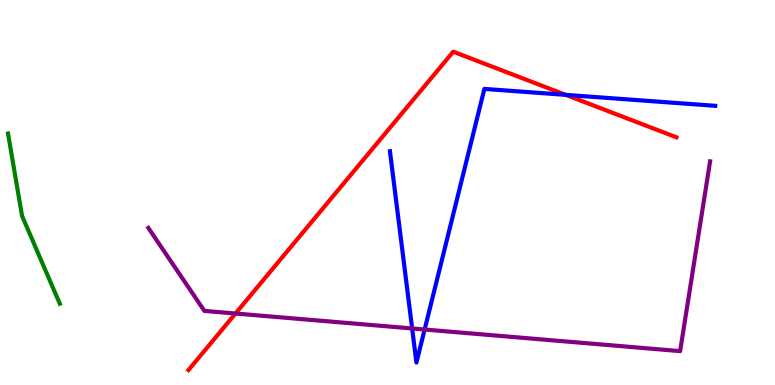[{'lines': ['blue', 'red'], 'intersections': [{'x': 7.3, 'y': 7.54}]}, {'lines': ['green', 'red'], 'intersections': []}, {'lines': ['purple', 'red'], 'intersections': [{'x': 3.04, 'y': 1.86}]}, {'lines': ['blue', 'green'], 'intersections': []}, {'lines': ['blue', 'purple'], 'intersections': [{'x': 5.32, 'y': 1.47}, {'x': 5.48, 'y': 1.44}]}, {'lines': ['green', 'purple'], 'intersections': []}]